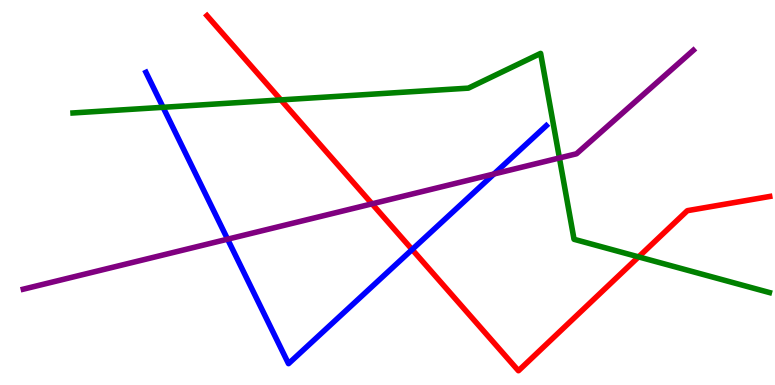[{'lines': ['blue', 'red'], 'intersections': [{'x': 5.32, 'y': 3.52}]}, {'lines': ['green', 'red'], 'intersections': [{'x': 3.62, 'y': 7.41}, {'x': 8.24, 'y': 3.33}]}, {'lines': ['purple', 'red'], 'intersections': [{'x': 4.8, 'y': 4.71}]}, {'lines': ['blue', 'green'], 'intersections': [{'x': 2.1, 'y': 7.21}]}, {'lines': ['blue', 'purple'], 'intersections': [{'x': 2.94, 'y': 3.79}, {'x': 6.37, 'y': 5.48}]}, {'lines': ['green', 'purple'], 'intersections': [{'x': 7.22, 'y': 5.9}]}]